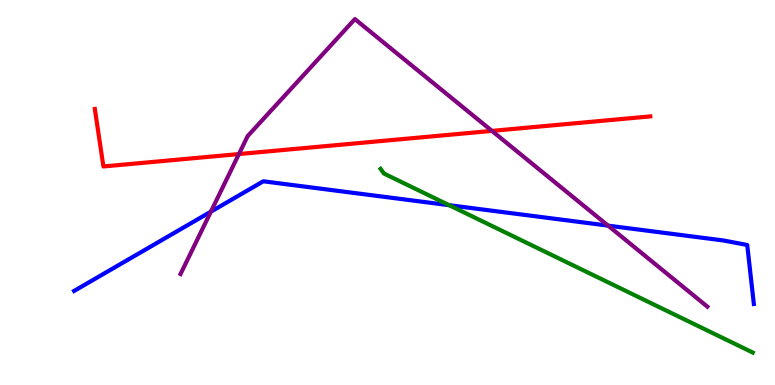[{'lines': ['blue', 'red'], 'intersections': []}, {'lines': ['green', 'red'], 'intersections': []}, {'lines': ['purple', 'red'], 'intersections': [{'x': 3.08, 'y': 6.0}, {'x': 6.35, 'y': 6.6}]}, {'lines': ['blue', 'green'], 'intersections': [{'x': 5.8, 'y': 4.67}]}, {'lines': ['blue', 'purple'], 'intersections': [{'x': 2.72, 'y': 4.5}, {'x': 7.85, 'y': 4.14}]}, {'lines': ['green', 'purple'], 'intersections': []}]